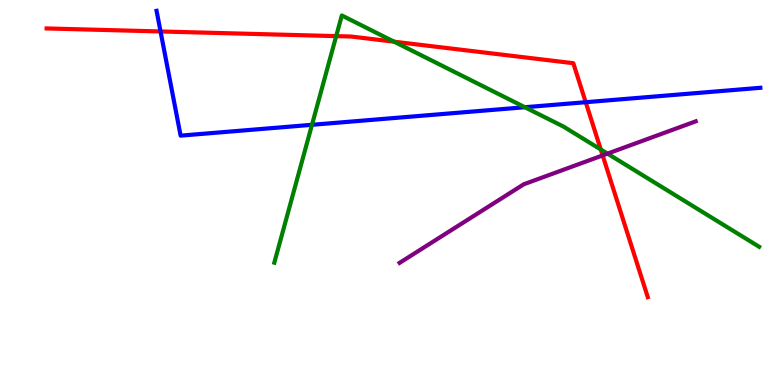[{'lines': ['blue', 'red'], 'intersections': [{'x': 2.07, 'y': 9.18}, {'x': 7.56, 'y': 7.35}]}, {'lines': ['green', 'red'], 'intersections': [{'x': 4.34, 'y': 9.06}, {'x': 5.09, 'y': 8.92}, {'x': 7.75, 'y': 6.12}]}, {'lines': ['purple', 'red'], 'intersections': [{'x': 7.78, 'y': 5.96}]}, {'lines': ['blue', 'green'], 'intersections': [{'x': 4.03, 'y': 6.76}, {'x': 6.77, 'y': 7.21}]}, {'lines': ['blue', 'purple'], 'intersections': []}, {'lines': ['green', 'purple'], 'intersections': [{'x': 7.84, 'y': 6.01}]}]